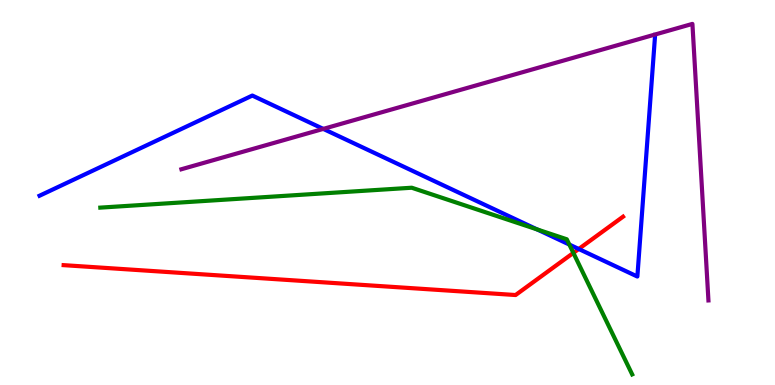[{'lines': ['blue', 'red'], 'intersections': [{'x': 7.47, 'y': 3.53}]}, {'lines': ['green', 'red'], 'intersections': [{'x': 7.4, 'y': 3.43}]}, {'lines': ['purple', 'red'], 'intersections': []}, {'lines': ['blue', 'green'], 'intersections': [{'x': 6.93, 'y': 4.04}, {'x': 7.35, 'y': 3.65}]}, {'lines': ['blue', 'purple'], 'intersections': [{'x': 4.17, 'y': 6.65}]}, {'lines': ['green', 'purple'], 'intersections': []}]